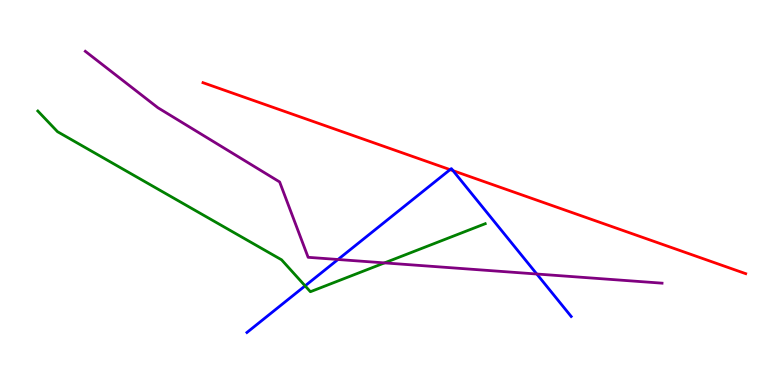[{'lines': ['blue', 'red'], 'intersections': [{'x': 5.81, 'y': 5.59}, {'x': 5.85, 'y': 5.57}]}, {'lines': ['green', 'red'], 'intersections': []}, {'lines': ['purple', 'red'], 'intersections': []}, {'lines': ['blue', 'green'], 'intersections': [{'x': 3.94, 'y': 2.58}]}, {'lines': ['blue', 'purple'], 'intersections': [{'x': 4.36, 'y': 3.26}, {'x': 6.93, 'y': 2.88}]}, {'lines': ['green', 'purple'], 'intersections': [{'x': 4.96, 'y': 3.17}]}]